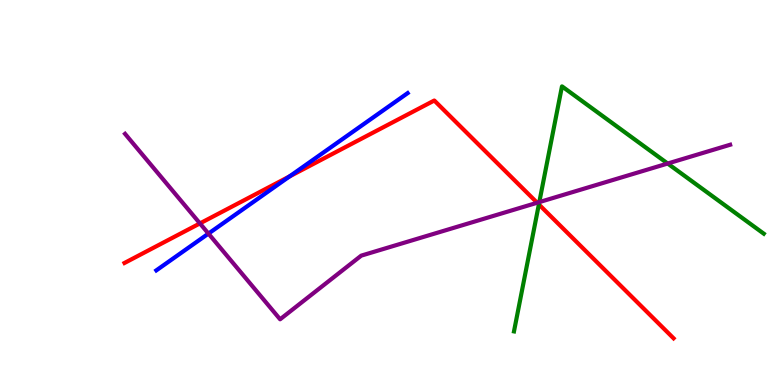[{'lines': ['blue', 'red'], 'intersections': [{'x': 3.74, 'y': 5.42}]}, {'lines': ['green', 'red'], 'intersections': [{'x': 6.95, 'y': 4.69}]}, {'lines': ['purple', 'red'], 'intersections': [{'x': 2.58, 'y': 4.2}, {'x': 6.93, 'y': 4.73}]}, {'lines': ['blue', 'green'], 'intersections': []}, {'lines': ['blue', 'purple'], 'intersections': [{'x': 2.69, 'y': 3.93}]}, {'lines': ['green', 'purple'], 'intersections': [{'x': 6.96, 'y': 4.75}, {'x': 8.62, 'y': 5.75}]}]